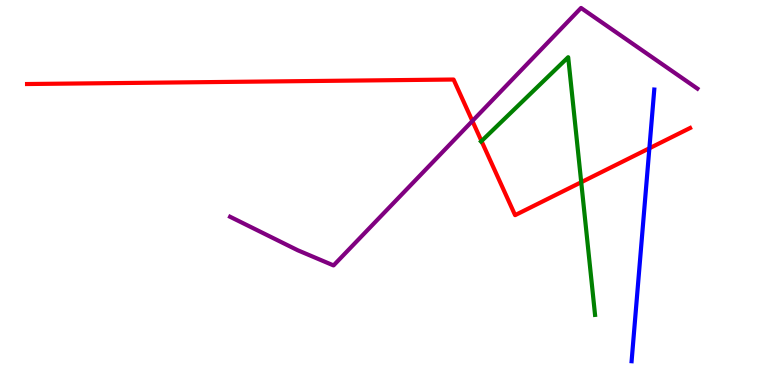[{'lines': ['blue', 'red'], 'intersections': [{'x': 8.38, 'y': 6.15}]}, {'lines': ['green', 'red'], 'intersections': [{'x': 6.21, 'y': 6.34}, {'x': 7.5, 'y': 5.27}]}, {'lines': ['purple', 'red'], 'intersections': [{'x': 6.1, 'y': 6.86}]}, {'lines': ['blue', 'green'], 'intersections': []}, {'lines': ['blue', 'purple'], 'intersections': []}, {'lines': ['green', 'purple'], 'intersections': []}]